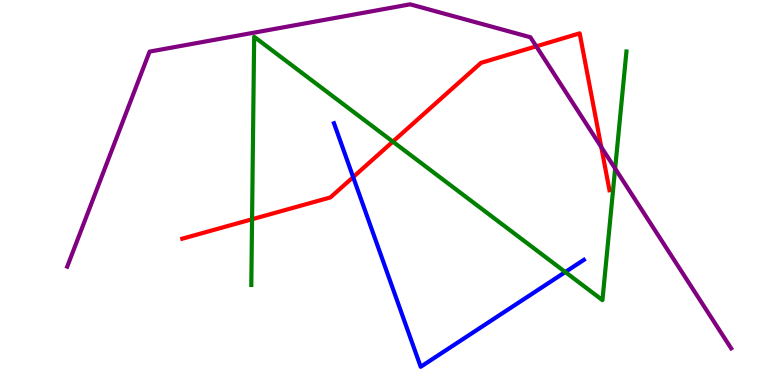[{'lines': ['blue', 'red'], 'intersections': [{'x': 4.56, 'y': 5.4}]}, {'lines': ['green', 'red'], 'intersections': [{'x': 3.25, 'y': 4.31}, {'x': 5.07, 'y': 6.32}]}, {'lines': ['purple', 'red'], 'intersections': [{'x': 6.92, 'y': 8.8}, {'x': 7.76, 'y': 6.18}]}, {'lines': ['blue', 'green'], 'intersections': [{'x': 7.29, 'y': 2.93}]}, {'lines': ['blue', 'purple'], 'intersections': []}, {'lines': ['green', 'purple'], 'intersections': [{'x': 7.94, 'y': 5.62}]}]